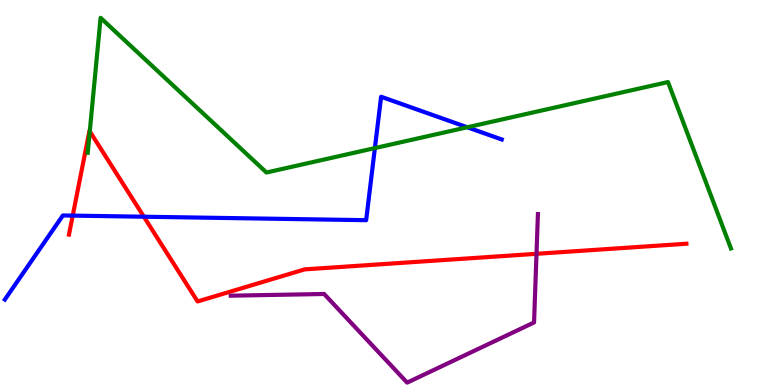[{'lines': ['blue', 'red'], 'intersections': [{'x': 0.938, 'y': 4.4}, {'x': 1.86, 'y': 4.37}]}, {'lines': ['green', 'red'], 'intersections': [{'x': 1.16, 'y': 6.59}]}, {'lines': ['purple', 'red'], 'intersections': [{'x': 6.92, 'y': 3.41}]}, {'lines': ['blue', 'green'], 'intersections': [{'x': 4.84, 'y': 6.15}, {'x': 6.03, 'y': 6.69}]}, {'lines': ['blue', 'purple'], 'intersections': []}, {'lines': ['green', 'purple'], 'intersections': []}]